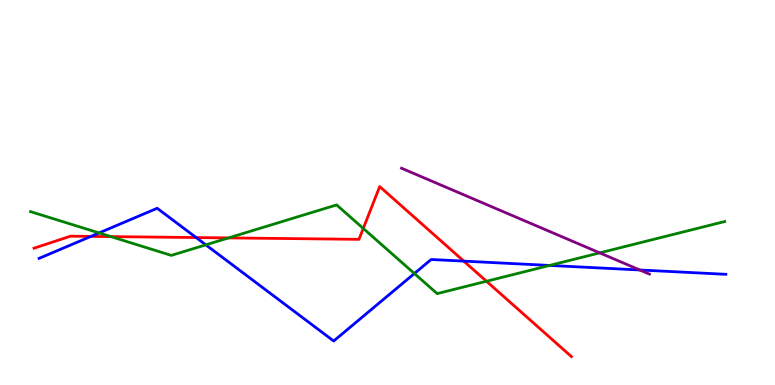[{'lines': ['blue', 'red'], 'intersections': [{'x': 1.17, 'y': 3.86}, {'x': 2.53, 'y': 3.83}, {'x': 5.98, 'y': 3.22}]}, {'lines': ['green', 'red'], 'intersections': [{'x': 1.43, 'y': 3.85}, {'x': 2.95, 'y': 3.82}, {'x': 4.69, 'y': 4.07}, {'x': 6.28, 'y': 2.69}]}, {'lines': ['purple', 'red'], 'intersections': []}, {'lines': ['blue', 'green'], 'intersections': [{'x': 1.28, 'y': 3.95}, {'x': 2.66, 'y': 3.64}, {'x': 5.35, 'y': 2.9}, {'x': 7.09, 'y': 3.11}]}, {'lines': ['blue', 'purple'], 'intersections': [{'x': 8.26, 'y': 2.99}]}, {'lines': ['green', 'purple'], 'intersections': [{'x': 7.74, 'y': 3.43}]}]